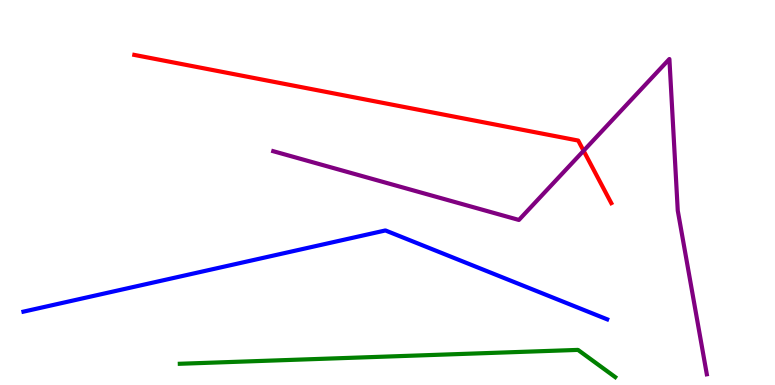[{'lines': ['blue', 'red'], 'intersections': []}, {'lines': ['green', 'red'], 'intersections': []}, {'lines': ['purple', 'red'], 'intersections': [{'x': 7.53, 'y': 6.08}]}, {'lines': ['blue', 'green'], 'intersections': []}, {'lines': ['blue', 'purple'], 'intersections': []}, {'lines': ['green', 'purple'], 'intersections': []}]